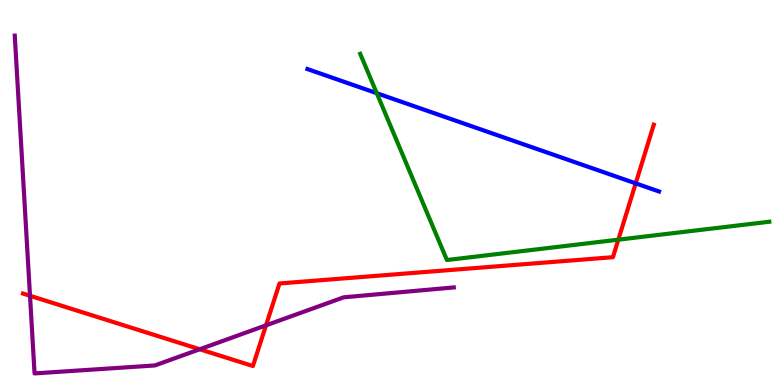[{'lines': ['blue', 'red'], 'intersections': [{'x': 8.2, 'y': 5.24}]}, {'lines': ['green', 'red'], 'intersections': [{'x': 7.98, 'y': 3.77}]}, {'lines': ['purple', 'red'], 'intersections': [{'x': 0.387, 'y': 2.32}, {'x': 2.58, 'y': 0.928}, {'x': 3.43, 'y': 1.55}]}, {'lines': ['blue', 'green'], 'intersections': [{'x': 4.86, 'y': 7.58}]}, {'lines': ['blue', 'purple'], 'intersections': []}, {'lines': ['green', 'purple'], 'intersections': []}]